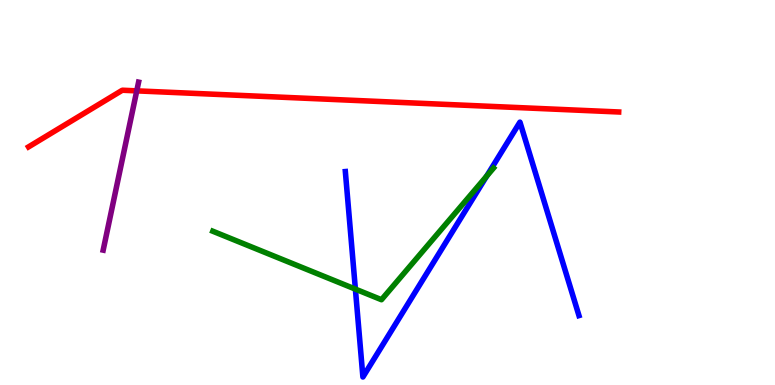[{'lines': ['blue', 'red'], 'intersections': []}, {'lines': ['green', 'red'], 'intersections': []}, {'lines': ['purple', 'red'], 'intersections': [{'x': 1.76, 'y': 7.64}]}, {'lines': ['blue', 'green'], 'intersections': [{'x': 4.59, 'y': 2.49}, {'x': 6.28, 'y': 5.43}]}, {'lines': ['blue', 'purple'], 'intersections': []}, {'lines': ['green', 'purple'], 'intersections': []}]